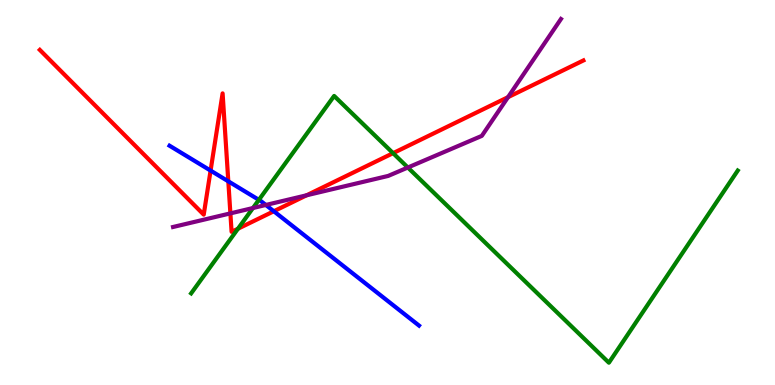[{'lines': ['blue', 'red'], 'intersections': [{'x': 2.72, 'y': 5.57}, {'x': 2.95, 'y': 5.29}, {'x': 3.53, 'y': 4.51}]}, {'lines': ['green', 'red'], 'intersections': [{'x': 3.07, 'y': 4.06}, {'x': 5.07, 'y': 6.02}]}, {'lines': ['purple', 'red'], 'intersections': [{'x': 2.97, 'y': 4.46}, {'x': 3.96, 'y': 4.93}, {'x': 6.56, 'y': 7.48}]}, {'lines': ['blue', 'green'], 'intersections': [{'x': 3.34, 'y': 4.81}]}, {'lines': ['blue', 'purple'], 'intersections': [{'x': 3.43, 'y': 4.68}]}, {'lines': ['green', 'purple'], 'intersections': [{'x': 3.26, 'y': 4.6}, {'x': 5.26, 'y': 5.65}]}]